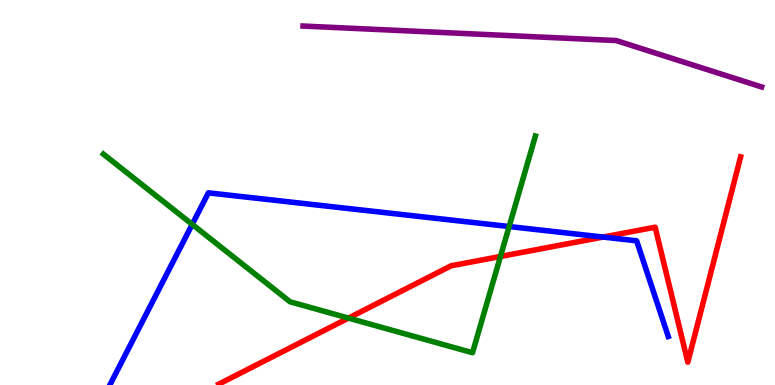[{'lines': ['blue', 'red'], 'intersections': [{'x': 7.78, 'y': 3.84}]}, {'lines': ['green', 'red'], 'intersections': [{'x': 4.5, 'y': 1.74}, {'x': 6.46, 'y': 3.34}]}, {'lines': ['purple', 'red'], 'intersections': []}, {'lines': ['blue', 'green'], 'intersections': [{'x': 2.48, 'y': 4.17}, {'x': 6.57, 'y': 4.12}]}, {'lines': ['blue', 'purple'], 'intersections': []}, {'lines': ['green', 'purple'], 'intersections': []}]